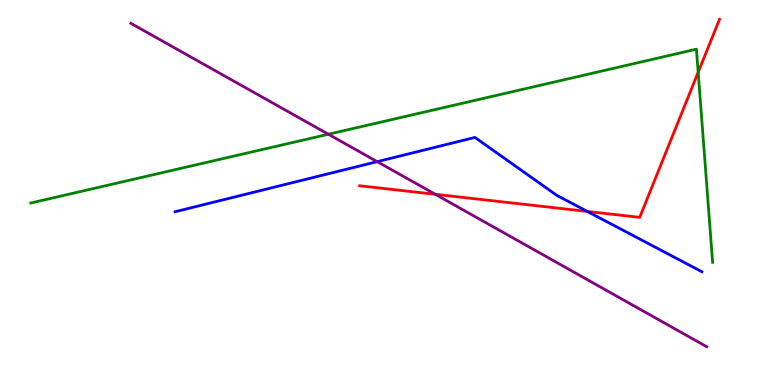[{'lines': ['blue', 'red'], 'intersections': [{'x': 7.58, 'y': 4.51}]}, {'lines': ['green', 'red'], 'intersections': [{'x': 9.01, 'y': 8.12}]}, {'lines': ['purple', 'red'], 'intersections': [{'x': 5.62, 'y': 4.95}]}, {'lines': ['blue', 'green'], 'intersections': []}, {'lines': ['blue', 'purple'], 'intersections': [{'x': 4.87, 'y': 5.8}]}, {'lines': ['green', 'purple'], 'intersections': [{'x': 4.24, 'y': 6.51}]}]